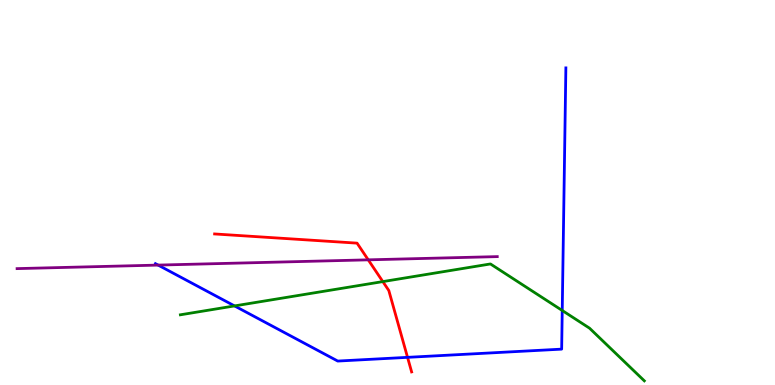[{'lines': ['blue', 'red'], 'intersections': [{'x': 5.26, 'y': 0.718}]}, {'lines': ['green', 'red'], 'intersections': [{'x': 4.94, 'y': 2.69}]}, {'lines': ['purple', 'red'], 'intersections': [{'x': 4.75, 'y': 3.25}]}, {'lines': ['blue', 'green'], 'intersections': [{'x': 3.03, 'y': 2.05}, {'x': 7.25, 'y': 1.94}]}, {'lines': ['blue', 'purple'], 'intersections': [{'x': 2.04, 'y': 3.11}]}, {'lines': ['green', 'purple'], 'intersections': []}]